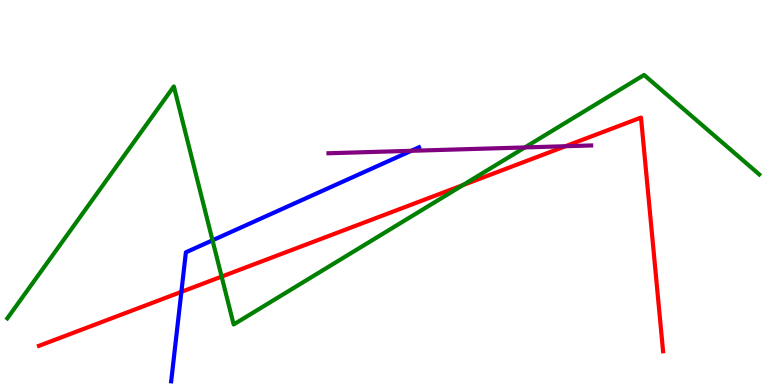[{'lines': ['blue', 'red'], 'intersections': [{'x': 2.34, 'y': 2.42}]}, {'lines': ['green', 'red'], 'intersections': [{'x': 2.86, 'y': 2.82}, {'x': 5.97, 'y': 5.19}]}, {'lines': ['purple', 'red'], 'intersections': [{'x': 7.3, 'y': 6.2}]}, {'lines': ['blue', 'green'], 'intersections': [{'x': 2.74, 'y': 3.76}]}, {'lines': ['blue', 'purple'], 'intersections': [{'x': 5.31, 'y': 6.08}]}, {'lines': ['green', 'purple'], 'intersections': [{'x': 6.77, 'y': 6.17}]}]